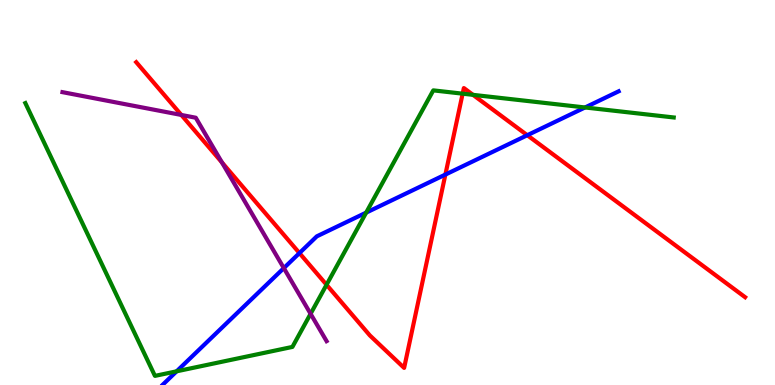[{'lines': ['blue', 'red'], 'intersections': [{'x': 3.86, 'y': 3.43}, {'x': 5.75, 'y': 5.47}, {'x': 6.8, 'y': 6.49}]}, {'lines': ['green', 'red'], 'intersections': [{'x': 4.21, 'y': 2.6}, {'x': 5.97, 'y': 7.57}, {'x': 6.1, 'y': 7.54}]}, {'lines': ['purple', 'red'], 'intersections': [{'x': 2.34, 'y': 7.01}, {'x': 2.86, 'y': 5.78}]}, {'lines': ['blue', 'green'], 'intersections': [{'x': 2.28, 'y': 0.355}, {'x': 4.72, 'y': 4.48}, {'x': 7.55, 'y': 7.21}]}, {'lines': ['blue', 'purple'], 'intersections': [{'x': 3.66, 'y': 3.04}]}, {'lines': ['green', 'purple'], 'intersections': [{'x': 4.01, 'y': 1.85}]}]